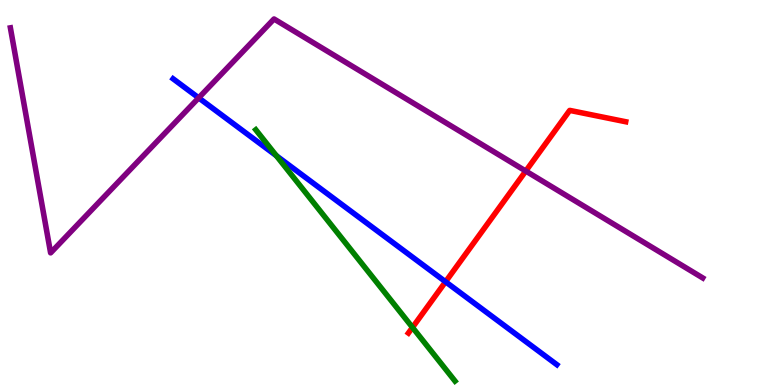[{'lines': ['blue', 'red'], 'intersections': [{'x': 5.75, 'y': 2.68}]}, {'lines': ['green', 'red'], 'intersections': [{'x': 5.32, 'y': 1.5}]}, {'lines': ['purple', 'red'], 'intersections': [{'x': 6.78, 'y': 5.56}]}, {'lines': ['blue', 'green'], 'intersections': [{'x': 3.57, 'y': 5.96}]}, {'lines': ['blue', 'purple'], 'intersections': [{'x': 2.56, 'y': 7.46}]}, {'lines': ['green', 'purple'], 'intersections': []}]